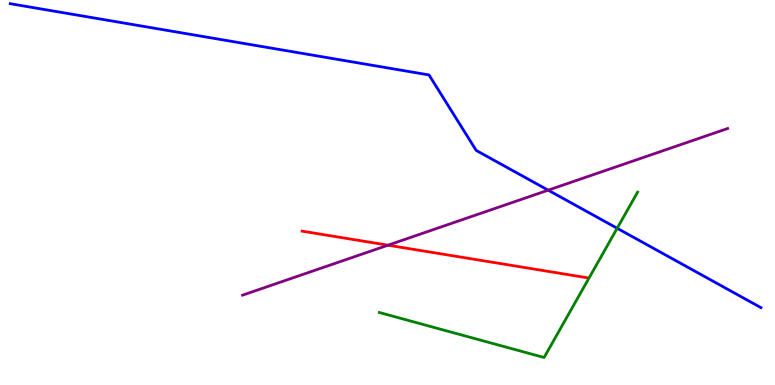[{'lines': ['blue', 'red'], 'intersections': []}, {'lines': ['green', 'red'], 'intersections': []}, {'lines': ['purple', 'red'], 'intersections': [{'x': 5.01, 'y': 3.63}]}, {'lines': ['blue', 'green'], 'intersections': [{'x': 7.96, 'y': 4.07}]}, {'lines': ['blue', 'purple'], 'intersections': [{'x': 7.07, 'y': 5.06}]}, {'lines': ['green', 'purple'], 'intersections': []}]